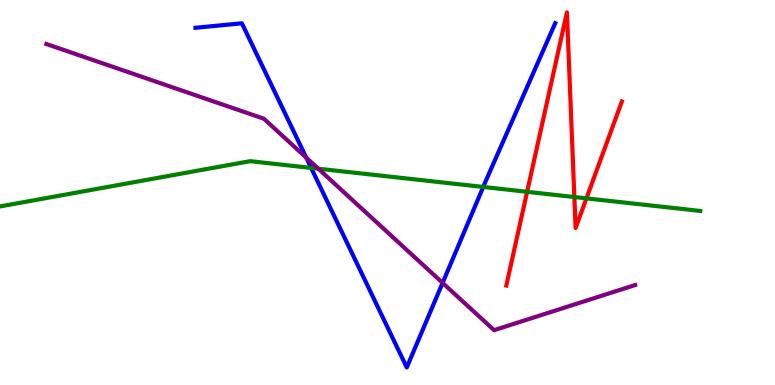[{'lines': ['blue', 'red'], 'intersections': []}, {'lines': ['green', 'red'], 'intersections': [{'x': 6.8, 'y': 5.02}, {'x': 7.41, 'y': 4.88}, {'x': 7.57, 'y': 4.85}]}, {'lines': ['purple', 'red'], 'intersections': []}, {'lines': ['blue', 'green'], 'intersections': [{'x': 4.02, 'y': 5.64}, {'x': 6.24, 'y': 5.14}]}, {'lines': ['blue', 'purple'], 'intersections': [{'x': 3.95, 'y': 5.91}, {'x': 5.71, 'y': 2.65}]}, {'lines': ['green', 'purple'], 'intersections': [{'x': 4.11, 'y': 5.62}]}]